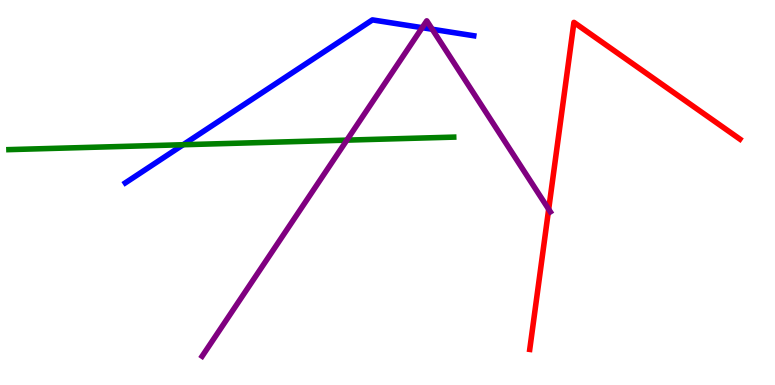[{'lines': ['blue', 'red'], 'intersections': []}, {'lines': ['green', 'red'], 'intersections': []}, {'lines': ['purple', 'red'], 'intersections': [{'x': 7.08, 'y': 4.57}]}, {'lines': ['blue', 'green'], 'intersections': [{'x': 2.36, 'y': 6.24}]}, {'lines': ['blue', 'purple'], 'intersections': [{'x': 5.45, 'y': 9.28}, {'x': 5.58, 'y': 9.24}]}, {'lines': ['green', 'purple'], 'intersections': [{'x': 4.48, 'y': 6.36}]}]